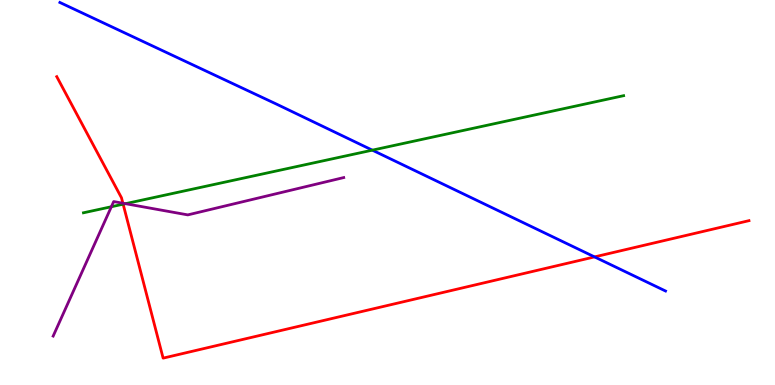[{'lines': ['blue', 'red'], 'intersections': [{'x': 7.67, 'y': 3.33}]}, {'lines': ['green', 'red'], 'intersections': [{'x': 1.59, 'y': 4.7}]}, {'lines': ['purple', 'red'], 'intersections': [{'x': 1.59, 'y': 4.72}]}, {'lines': ['blue', 'green'], 'intersections': [{'x': 4.8, 'y': 6.1}]}, {'lines': ['blue', 'purple'], 'intersections': []}, {'lines': ['green', 'purple'], 'intersections': [{'x': 1.44, 'y': 4.63}, {'x': 1.62, 'y': 4.71}]}]